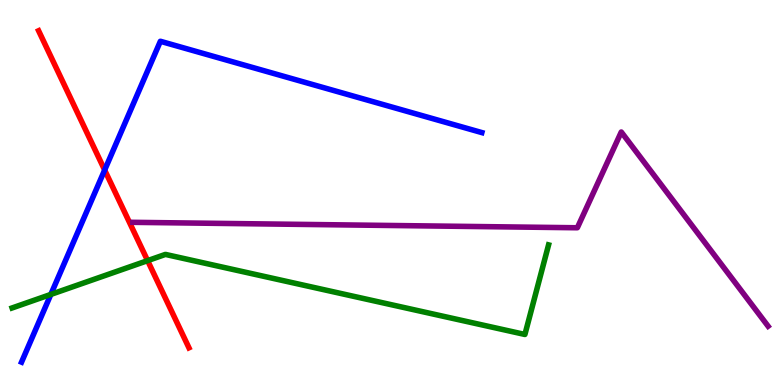[{'lines': ['blue', 'red'], 'intersections': [{'x': 1.35, 'y': 5.58}]}, {'lines': ['green', 'red'], 'intersections': [{'x': 1.9, 'y': 3.23}]}, {'lines': ['purple', 'red'], 'intersections': []}, {'lines': ['blue', 'green'], 'intersections': [{'x': 0.656, 'y': 2.35}]}, {'lines': ['blue', 'purple'], 'intersections': []}, {'lines': ['green', 'purple'], 'intersections': []}]